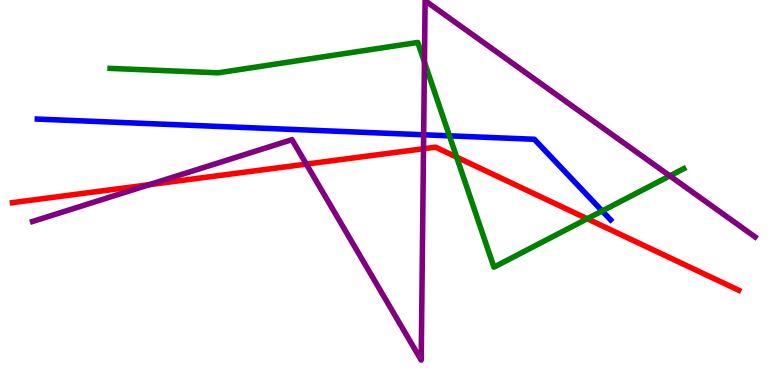[{'lines': ['blue', 'red'], 'intersections': []}, {'lines': ['green', 'red'], 'intersections': [{'x': 5.89, 'y': 5.92}, {'x': 7.58, 'y': 4.32}]}, {'lines': ['purple', 'red'], 'intersections': [{'x': 1.92, 'y': 5.2}, {'x': 3.95, 'y': 5.74}, {'x': 5.46, 'y': 6.14}]}, {'lines': ['blue', 'green'], 'intersections': [{'x': 5.8, 'y': 6.47}, {'x': 7.77, 'y': 4.52}]}, {'lines': ['blue', 'purple'], 'intersections': [{'x': 5.47, 'y': 6.5}]}, {'lines': ['green', 'purple'], 'intersections': [{'x': 5.48, 'y': 8.39}, {'x': 8.64, 'y': 5.43}]}]